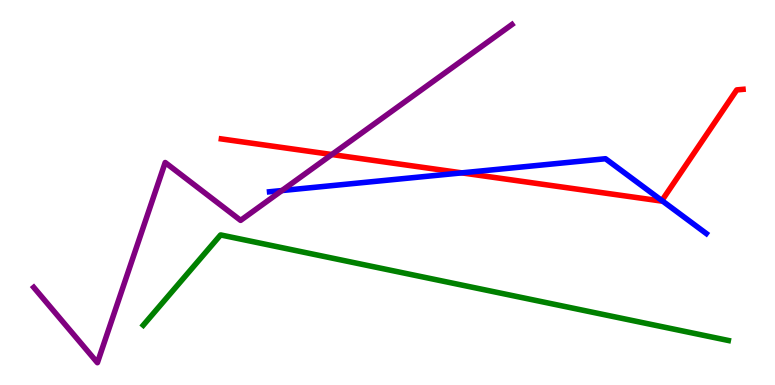[{'lines': ['blue', 'red'], 'intersections': [{'x': 5.96, 'y': 5.51}, {'x': 8.54, 'y': 4.79}]}, {'lines': ['green', 'red'], 'intersections': []}, {'lines': ['purple', 'red'], 'intersections': [{'x': 4.28, 'y': 5.99}]}, {'lines': ['blue', 'green'], 'intersections': []}, {'lines': ['blue', 'purple'], 'intersections': [{'x': 3.64, 'y': 5.05}]}, {'lines': ['green', 'purple'], 'intersections': []}]